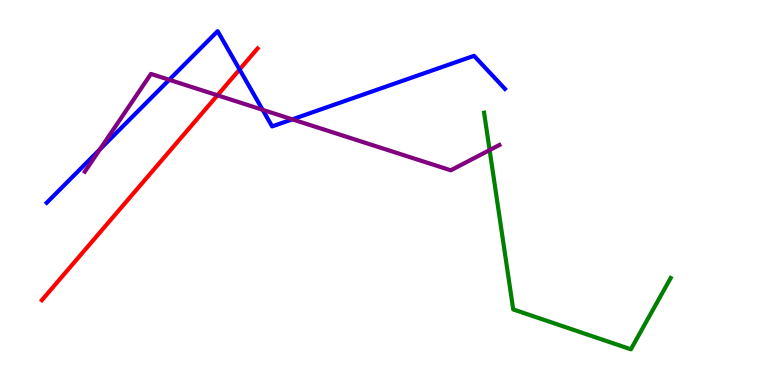[{'lines': ['blue', 'red'], 'intersections': [{'x': 3.09, 'y': 8.2}]}, {'lines': ['green', 'red'], 'intersections': []}, {'lines': ['purple', 'red'], 'intersections': [{'x': 2.81, 'y': 7.52}]}, {'lines': ['blue', 'green'], 'intersections': []}, {'lines': ['blue', 'purple'], 'intersections': [{'x': 1.29, 'y': 6.12}, {'x': 2.18, 'y': 7.93}, {'x': 3.39, 'y': 7.15}, {'x': 3.77, 'y': 6.9}]}, {'lines': ['green', 'purple'], 'intersections': [{'x': 6.32, 'y': 6.1}]}]